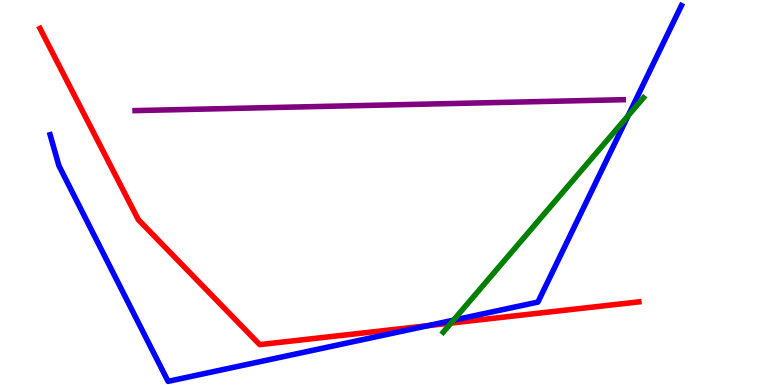[{'lines': ['blue', 'red'], 'intersections': [{'x': 5.52, 'y': 1.54}]}, {'lines': ['green', 'red'], 'intersections': [{'x': 5.82, 'y': 1.61}]}, {'lines': ['purple', 'red'], 'intersections': []}, {'lines': ['blue', 'green'], 'intersections': [{'x': 5.85, 'y': 1.68}, {'x': 8.1, 'y': 6.99}]}, {'lines': ['blue', 'purple'], 'intersections': []}, {'lines': ['green', 'purple'], 'intersections': []}]